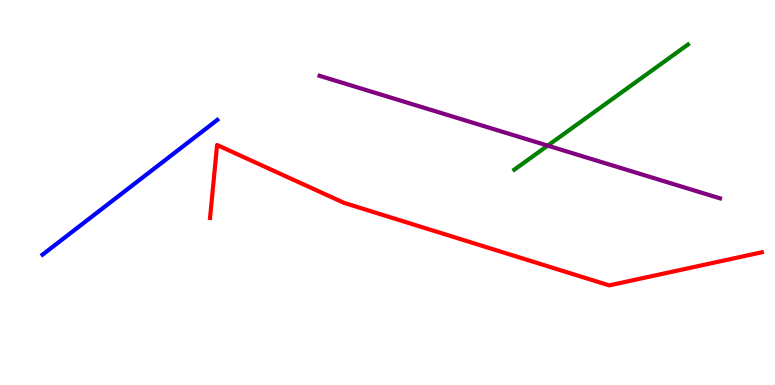[{'lines': ['blue', 'red'], 'intersections': []}, {'lines': ['green', 'red'], 'intersections': []}, {'lines': ['purple', 'red'], 'intersections': []}, {'lines': ['blue', 'green'], 'intersections': []}, {'lines': ['blue', 'purple'], 'intersections': []}, {'lines': ['green', 'purple'], 'intersections': [{'x': 7.07, 'y': 6.22}]}]